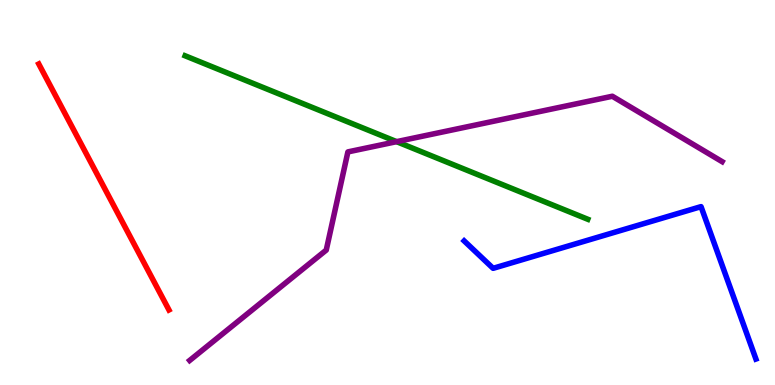[{'lines': ['blue', 'red'], 'intersections': []}, {'lines': ['green', 'red'], 'intersections': []}, {'lines': ['purple', 'red'], 'intersections': []}, {'lines': ['blue', 'green'], 'intersections': []}, {'lines': ['blue', 'purple'], 'intersections': []}, {'lines': ['green', 'purple'], 'intersections': [{'x': 5.12, 'y': 6.32}]}]